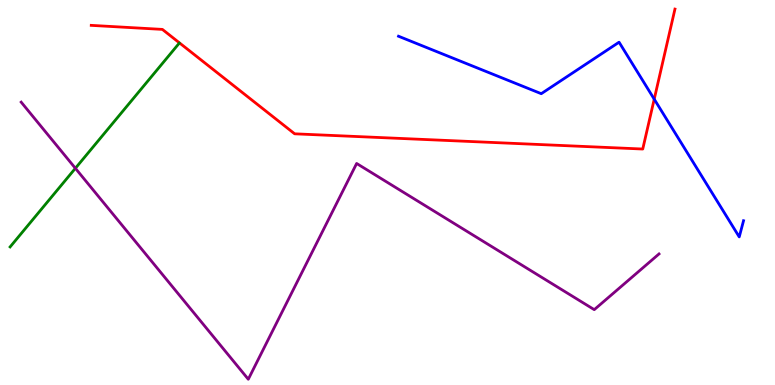[{'lines': ['blue', 'red'], 'intersections': [{'x': 8.44, 'y': 7.42}]}, {'lines': ['green', 'red'], 'intersections': []}, {'lines': ['purple', 'red'], 'intersections': []}, {'lines': ['blue', 'green'], 'intersections': []}, {'lines': ['blue', 'purple'], 'intersections': []}, {'lines': ['green', 'purple'], 'intersections': [{'x': 0.973, 'y': 5.63}]}]